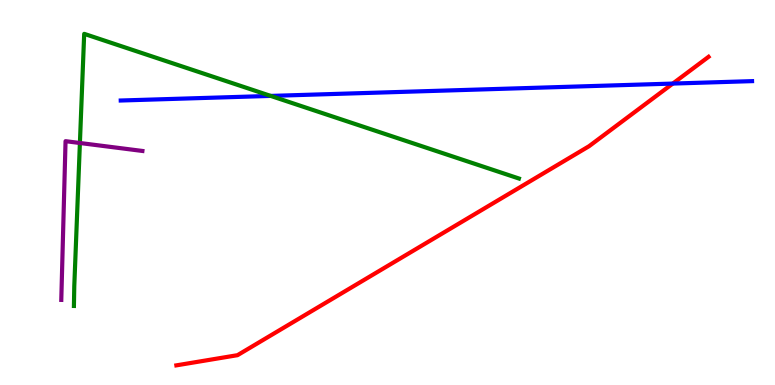[{'lines': ['blue', 'red'], 'intersections': [{'x': 8.68, 'y': 7.83}]}, {'lines': ['green', 'red'], 'intersections': []}, {'lines': ['purple', 'red'], 'intersections': []}, {'lines': ['blue', 'green'], 'intersections': [{'x': 3.49, 'y': 7.51}]}, {'lines': ['blue', 'purple'], 'intersections': []}, {'lines': ['green', 'purple'], 'intersections': [{'x': 1.03, 'y': 6.29}]}]